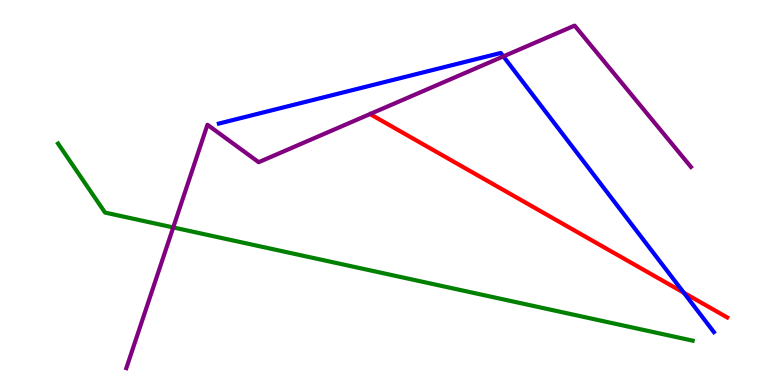[{'lines': ['blue', 'red'], 'intersections': [{'x': 8.82, 'y': 2.4}]}, {'lines': ['green', 'red'], 'intersections': []}, {'lines': ['purple', 'red'], 'intersections': []}, {'lines': ['blue', 'green'], 'intersections': []}, {'lines': ['blue', 'purple'], 'intersections': [{'x': 6.5, 'y': 8.53}]}, {'lines': ['green', 'purple'], 'intersections': [{'x': 2.24, 'y': 4.09}]}]